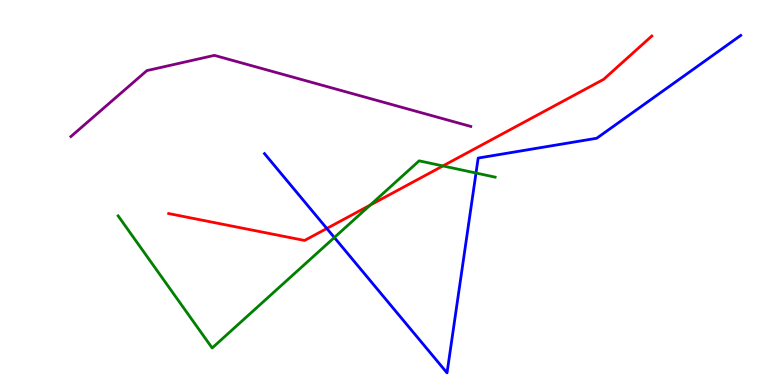[{'lines': ['blue', 'red'], 'intersections': [{'x': 4.22, 'y': 4.07}]}, {'lines': ['green', 'red'], 'intersections': [{'x': 4.78, 'y': 4.67}, {'x': 5.71, 'y': 5.69}]}, {'lines': ['purple', 'red'], 'intersections': []}, {'lines': ['blue', 'green'], 'intersections': [{'x': 4.31, 'y': 3.83}, {'x': 6.14, 'y': 5.51}]}, {'lines': ['blue', 'purple'], 'intersections': []}, {'lines': ['green', 'purple'], 'intersections': []}]